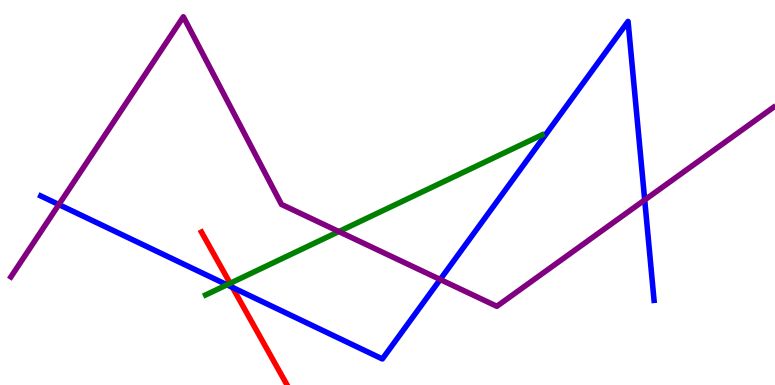[{'lines': ['blue', 'red'], 'intersections': [{'x': 3.0, 'y': 2.53}]}, {'lines': ['green', 'red'], 'intersections': [{'x': 2.97, 'y': 2.64}]}, {'lines': ['purple', 'red'], 'intersections': []}, {'lines': ['blue', 'green'], 'intersections': [{'x': 2.93, 'y': 2.6}]}, {'lines': ['blue', 'purple'], 'intersections': [{'x': 0.759, 'y': 4.69}, {'x': 5.68, 'y': 2.74}, {'x': 8.32, 'y': 4.81}]}, {'lines': ['green', 'purple'], 'intersections': [{'x': 4.37, 'y': 3.99}]}]